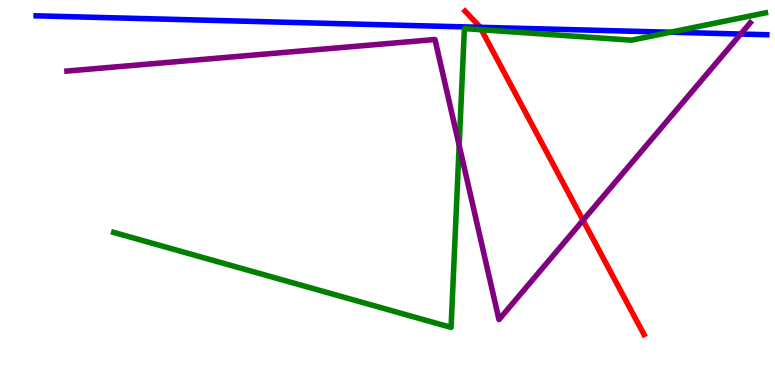[{'lines': ['blue', 'red'], 'intersections': [{'x': 6.19, 'y': 9.29}]}, {'lines': ['green', 'red'], 'intersections': [{'x': 6.21, 'y': 9.23}]}, {'lines': ['purple', 'red'], 'intersections': [{'x': 7.52, 'y': 4.28}]}, {'lines': ['blue', 'green'], 'intersections': [{'x': 8.65, 'y': 9.16}]}, {'lines': ['blue', 'purple'], 'intersections': [{'x': 9.56, 'y': 9.12}]}, {'lines': ['green', 'purple'], 'intersections': [{'x': 5.92, 'y': 6.22}]}]